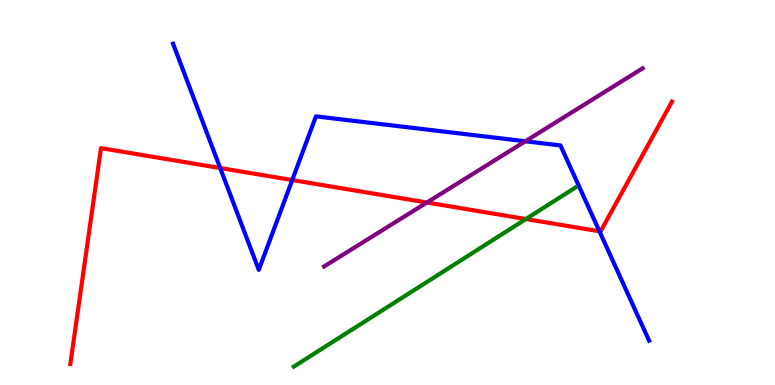[{'lines': ['blue', 'red'], 'intersections': [{'x': 2.84, 'y': 5.64}, {'x': 3.77, 'y': 5.32}, {'x': 7.73, 'y': 3.99}]}, {'lines': ['green', 'red'], 'intersections': [{'x': 6.79, 'y': 4.31}]}, {'lines': ['purple', 'red'], 'intersections': [{'x': 5.51, 'y': 4.74}]}, {'lines': ['blue', 'green'], 'intersections': []}, {'lines': ['blue', 'purple'], 'intersections': [{'x': 6.78, 'y': 6.33}]}, {'lines': ['green', 'purple'], 'intersections': []}]